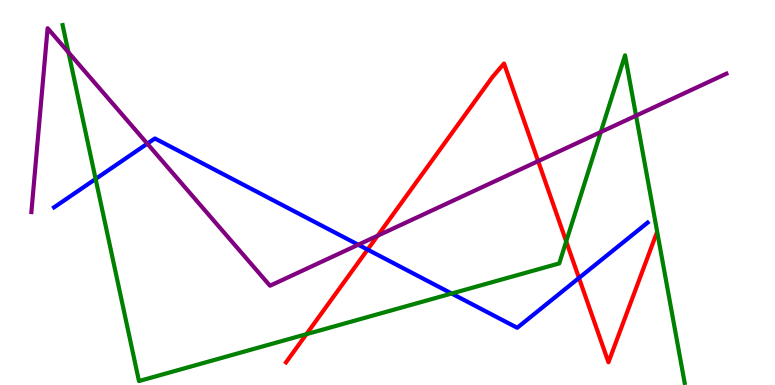[{'lines': ['blue', 'red'], 'intersections': [{'x': 4.74, 'y': 3.52}, {'x': 7.47, 'y': 2.78}]}, {'lines': ['green', 'red'], 'intersections': [{'x': 3.95, 'y': 1.32}, {'x': 7.31, 'y': 3.73}]}, {'lines': ['purple', 'red'], 'intersections': [{'x': 4.87, 'y': 3.88}, {'x': 6.94, 'y': 5.81}]}, {'lines': ['blue', 'green'], 'intersections': [{'x': 1.23, 'y': 5.35}, {'x': 5.83, 'y': 2.38}]}, {'lines': ['blue', 'purple'], 'intersections': [{'x': 1.9, 'y': 6.27}, {'x': 4.62, 'y': 3.64}]}, {'lines': ['green', 'purple'], 'intersections': [{'x': 0.883, 'y': 8.64}, {'x': 7.75, 'y': 6.57}, {'x': 8.21, 'y': 7.0}]}]